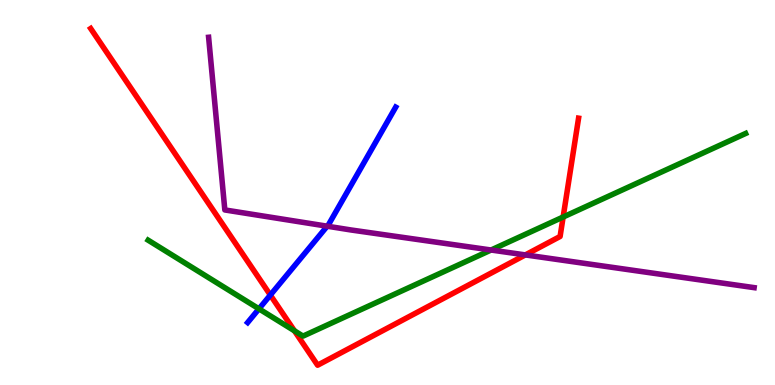[{'lines': ['blue', 'red'], 'intersections': [{'x': 3.49, 'y': 2.34}]}, {'lines': ['green', 'red'], 'intersections': [{'x': 3.8, 'y': 1.41}, {'x': 7.27, 'y': 4.36}]}, {'lines': ['purple', 'red'], 'intersections': [{'x': 6.78, 'y': 3.38}]}, {'lines': ['blue', 'green'], 'intersections': [{'x': 3.34, 'y': 1.98}]}, {'lines': ['blue', 'purple'], 'intersections': [{'x': 4.22, 'y': 4.12}]}, {'lines': ['green', 'purple'], 'intersections': [{'x': 6.34, 'y': 3.51}]}]